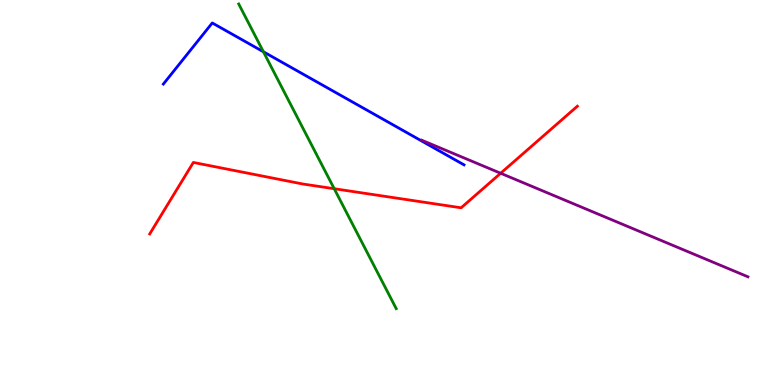[{'lines': ['blue', 'red'], 'intersections': []}, {'lines': ['green', 'red'], 'intersections': [{'x': 4.31, 'y': 5.1}]}, {'lines': ['purple', 'red'], 'intersections': [{'x': 6.46, 'y': 5.5}]}, {'lines': ['blue', 'green'], 'intersections': [{'x': 3.4, 'y': 8.65}]}, {'lines': ['blue', 'purple'], 'intersections': []}, {'lines': ['green', 'purple'], 'intersections': []}]